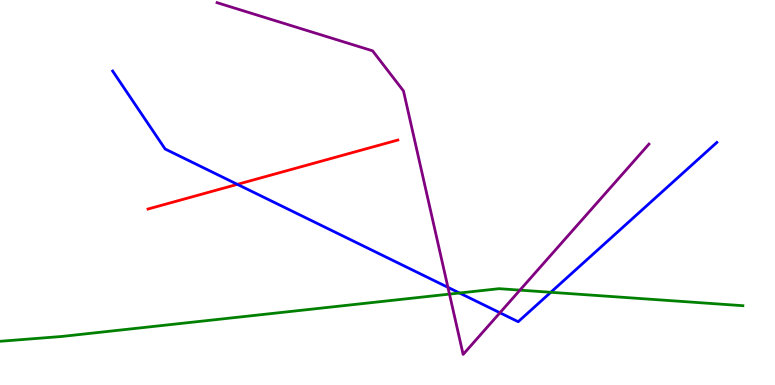[{'lines': ['blue', 'red'], 'intersections': [{'x': 3.06, 'y': 5.21}]}, {'lines': ['green', 'red'], 'intersections': []}, {'lines': ['purple', 'red'], 'intersections': []}, {'lines': ['blue', 'green'], 'intersections': [{'x': 5.93, 'y': 2.39}, {'x': 7.11, 'y': 2.41}]}, {'lines': ['blue', 'purple'], 'intersections': [{'x': 5.78, 'y': 2.54}, {'x': 6.45, 'y': 1.88}]}, {'lines': ['green', 'purple'], 'intersections': [{'x': 5.8, 'y': 2.36}, {'x': 6.71, 'y': 2.46}]}]